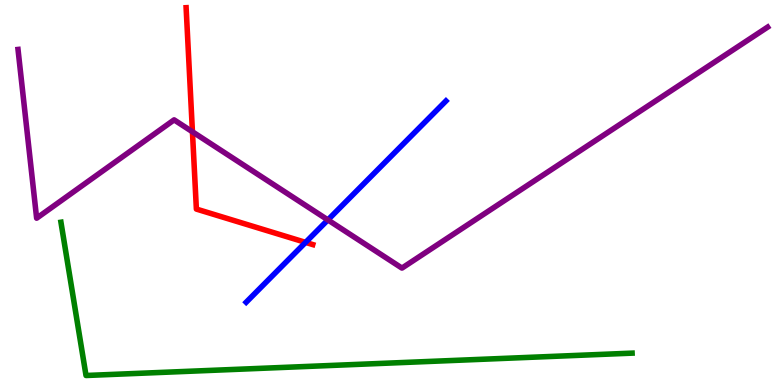[{'lines': ['blue', 'red'], 'intersections': [{'x': 3.94, 'y': 3.7}]}, {'lines': ['green', 'red'], 'intersections': []}, {'lines': ['purple', 'red'], 'intersections': [{'x': 2.48, 'y': 6.58}]}, {'lines': ['blue', 'green'], 'intersections': []}, {'lines': ['blue', 'purple'], 'intersections': [{'x': 4.23, 'y': 4.29}]}, {'lines': ['green', 'purple'], 'intersections': []}]